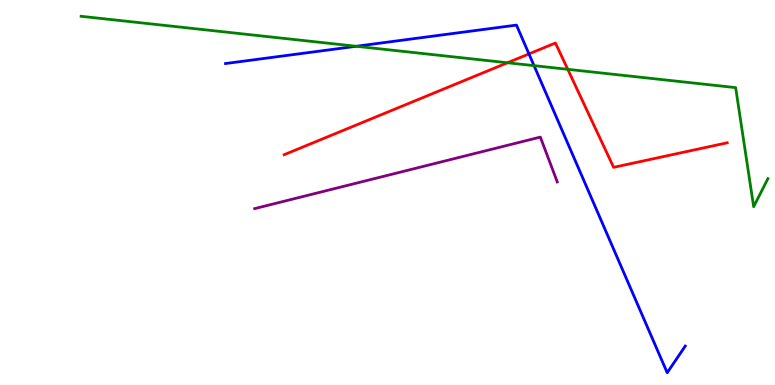[{'lines': ['blue', 'red'], 'intersections': [{'x': 6.83, 'y': 8.6}]}, {'lines': ['green', 'red'], 'intersections': [{'x': 6.55, 'y': 8.37}, {'x': 7.33, 'y': 8.2}]}, {'lines': ['purple', 'red'], 'intersections': []}, {'lines': ['blue', 'green'], 'intersections': [{'x': 4.6, 'y': 8.8}, {'x': 6.89, 'y': 8.29}]}, {'lines': ['blue', 'purple'], 'intersections': []}, {'lines': ['green', 'purple'], 'intersections': []}]